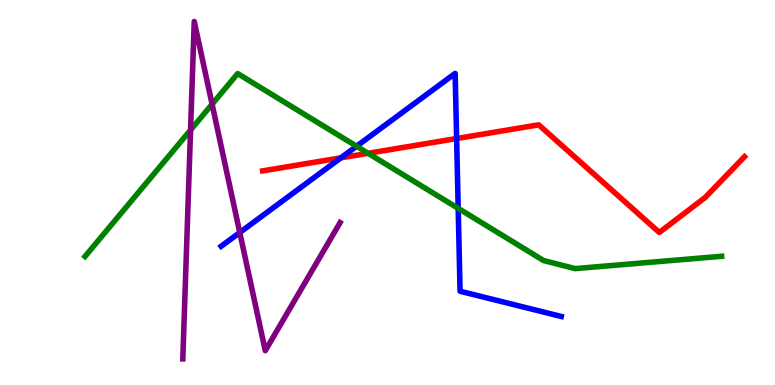[{'lines': ['blue', 'red'], 'intersections': [{'x': 4.4, 'y': 5.9}, {'x': 5.89, 'y': 6.4}]}, {'lines': ['green', 'red'], 'intersections': [{'x': 4.75, 'y': 6.02}]}, {'lines': ['purple', 'red'], 'intersections': []}, {'lines': ['blue', 'green'], 'intersections': [{'x': 4.6, 'y': 6.2}, {'x': 5.91, 'y': 4.59}]}, {'lines': ['blue', 'purple'], 'intersections': [{'x': 3.09, 'y': 3.96}]}, {'lines': ['green', 'purple'], 'intersections': [{'x': 2.46, 'y': 6.62}, {'x': 2.74, 'y': 7.29}]}]